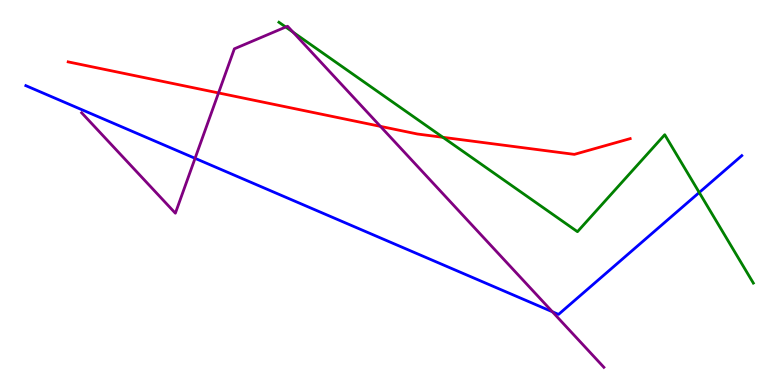[{'lines': ['blue', 'red'], 'intersections': []}, {'lines': ['green', 'red'], 'intersections': [{'x': 5.72, 'y': 6.43}]}, {'lines': ['purple', 'red'], 'intersections': [{'x': 2.82, 'y': 7.59}, {'x': 4.91, 'y': 6.72}]}, {'lines': ['blue', 'green'], 'intersections': [{'x': 9.02, 'y': 5.0}]}, {'lines': ['blue', 'purple'], 'intersections': [{'x': 2.52, 'y': 5.89}, {'x': 7.13, 'y': 1.9}]}, {'lines': ['green', 'purple'], 'intersections': [{'x': 3.69, 'y': 9.3}, {'x': 3.78, 'y': 9.16}]}]